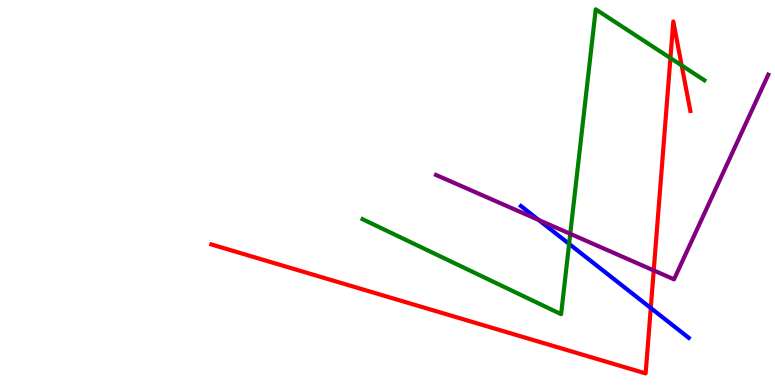[{'lines': ['blue', 'red'], 'intersections': [{'x': 8.4, 'y': 2.0}]}, {'lines': ['green', 'red'], 'intersections': [{'x': 8.65, 'y': 8.49}, {'x': 8.8, 'y': 8.3}]}, {'lines': ['purple', 'red'], 'intersections': [{'x': 8.44, 'y': 2.98}]}, {'lines': ['blue', 'green'], 'intersections': [{'x': 7.34, 'y': 3.67}]}, {'lines': ['blue', 'purple'], 'intersections': [{'x': 6.95, 'y': 4.29}]}, {'lines': ['green', 'purple'], 'intersections': [{'x': 7.36, 'y': 3.93}]}]